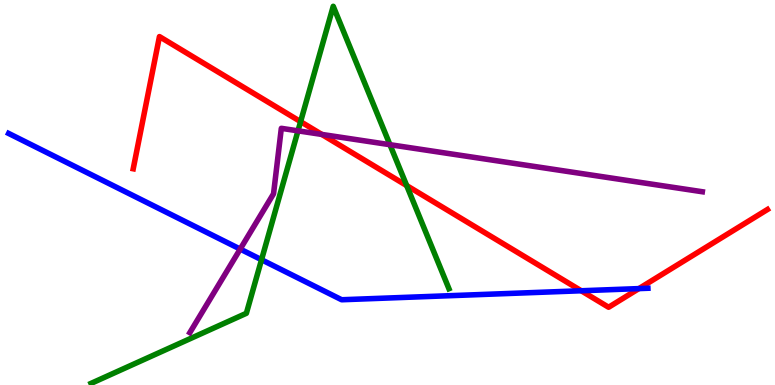[{'lines': ['blue', 'red'], 'intersections': [{'x': 7.5, 'y': 2.45}, {'x': 8.24, 'y': 2.5}]}, {'lines': ['green', 'red'], 'intersections': [{'x': 3.88, 'y': 6.84}, {'x': 5.25, 'y': 5.18}]}, {'lines': ['purple', 'red'], 'intersections': [{'x': 4.15, 'y': 6.51}]}, {'lines': ['blue', 'green'], 'intersections': [{'x': 3.37, 'y': 3.25}]}, {'lines': ['blue', 'purple'], 'intersections': [{'x': 3.1, 'y': 3.53}]}, {'lines': ['green', 'purple'], 'intersections': [{'x': 3.85, 'y': 6.6}, {'x': 5.03, 'y': 6.24}]}]